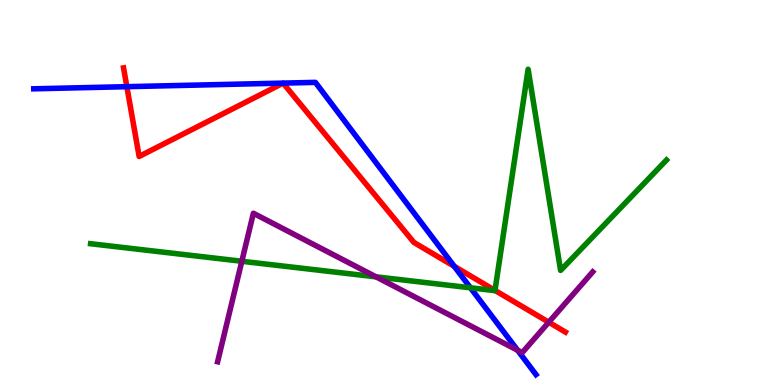[{'lines': ['blue', 'red'], 'intersections': [{'x': 1.64, 'y': 7.75}, {'x': 5.86, 'y': 3.08}]}, {'lines': ['green', 'red'], 'intersections': [{'x': 6.39, 'y': 2.46}]}, {'lines': ['purple', 'red'], 'intersections': [{'x': 7.08, 'y': 1.63}]}, {'lines': ['blue', 'green'], 'intersections': [{'x': 6.07, 'y': 2.53}]}, {'lines': ['blue', 'purple'], 'intersections': [{'x': 6.68, 'y': 0.902}]}, {'lines': ['green', 'purple'], 'intersections': [{'x': 3.12, 'y': 3.21}, {'x': 4.85, 'y': 2.81}]}]